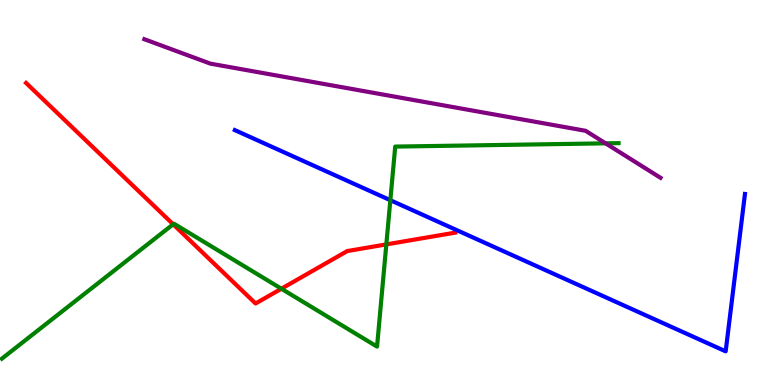[{'lines': ['blue', 'red'], 'intersections': []}, {'lines': ['green', 'red'], 'intersections': [{'x': 2.23, 'y': 4.17}, {'x': 3.63, 'y': 2.5}, {'x': 4.98, 'y': 3.65}]}, {'lines': ['purple', 'red'], 'intersections': []}, {'lines': ['blue', 'green'], 'intersections': [{'x': 5.04, 'y': 4.8}]}, {'lines': ['blue', 'purple'], 'intersections': []}, {'lines': ['green', 'purple'], 'intersections': [{'x': 7.81, 'y': 6.28}]}]